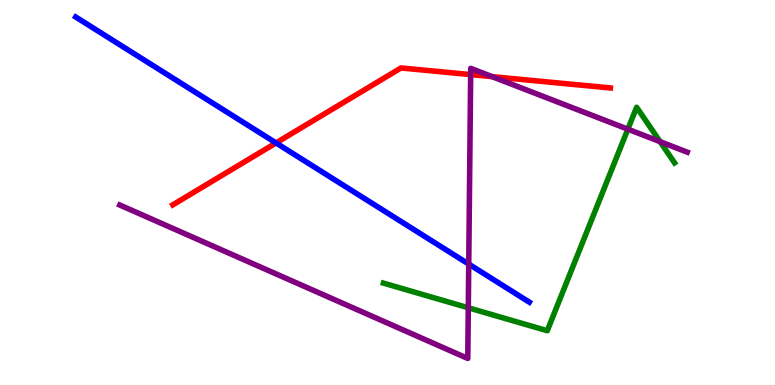[{'lines': ['blue', 'red'], 'intersections': [{'x': 3.56, 'y': 6.29}]}, {'lines': ['green', 'red'], 'intersections': []}, {'lines': ['purple', 'red'], 'intersections': [{'x': 6.07, 'y': 8.06}, {'x': 6.35, 'y': 8.01}]}, {'lines': ['blue', 'green'], 'intersections': []}, {'lines': ['blue', 'purple'], 'intersections': [{'x': 6.05, 'y': 3.14}]}, {'lines': ['green', 'purple'], 'intersections': [{'x': 6.04, 'y': 2.01}, {'x': 8.1, 'y': 6.64}, {'x': 8.52, 'y': 6.32}]}]